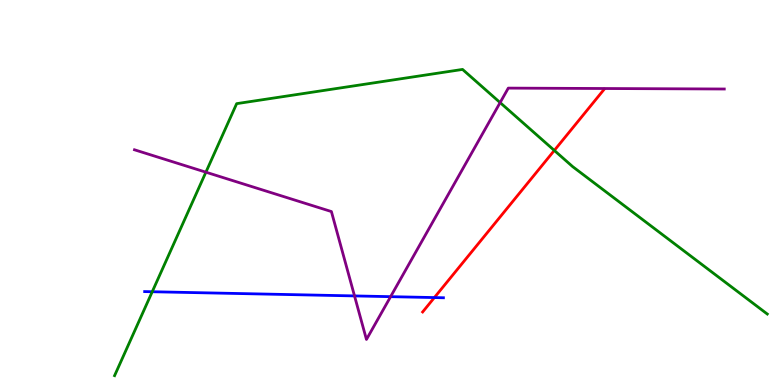[{'lines': ['blue', 'red'], 'intersections': [{'x': 5.6, 'y': 2.27}]}, {'lines': ['green', 'red'], 'intersections': [{'x': 7.15, 'y': 6.09}]}, {'lines': ['purple', 'red'], 'intersections': []}, {'lines': ['blue', 'green'], 'intersections': [{'x': 1.96, 'y': 2.42}]}, {'lines': ['blue', 'purple'], 'intersections': [{'x': 4.57, 'y': 2.31}, {'x': 5.04, 'y': 2.29}]}, {'lines': ['green', 'purple'], 'intersections': [{'x': 2.66, 'y': 5.53}, {'x': 6.45, 'y': 7.34}]}]